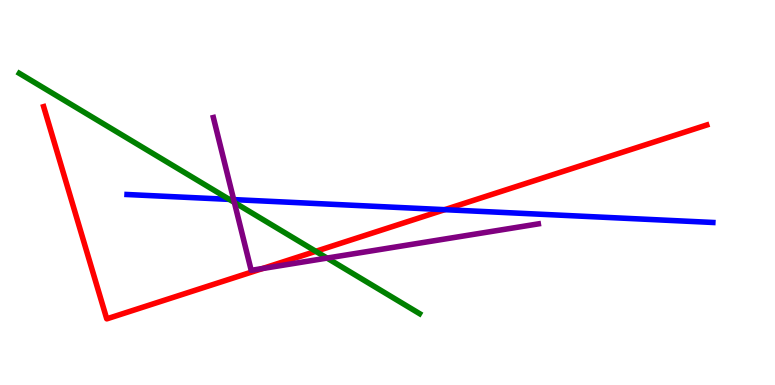[{'lines': ['blue', 'red'], 'intersections': [{'x': 5.74, 'y': 4.55}]}, {'lines': ['green', 'red'], 'intersections': [{'x': 4.07, 'y': 3.47}]}, {'lines': ['purple', 'red'], 'intersections': [{'x': 3.39, 'y': 3.03}]}, {'lines': ['blue', 'green'], 'intersections': [{'x': 2.96, 'y': 4.82}]}, {'lines': ['blue', 'purple'], 'intersections': [{'x': 3.02, 'y': 4.82}]}, {'lines': ['green', 'purple'], 'intersections': [{'x': 3.02, 'y': 4.74}, {'x': 4.22, 'y': 3.3}]}]